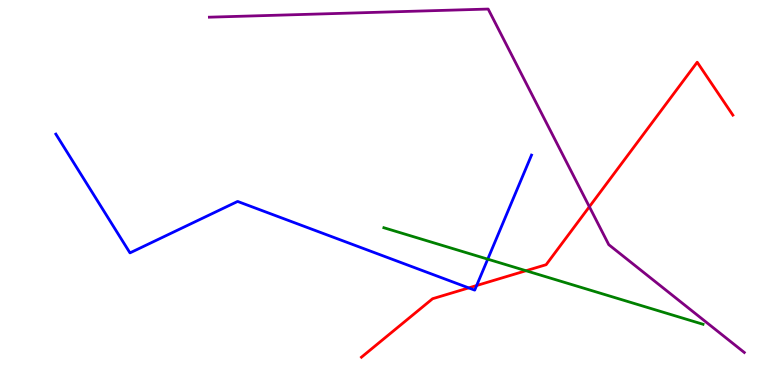[{'lines': ['blue', 'red'], 'intersections': [{'x': 6.05, 'y': 2.52}, {'x': 6.15, 'y': 2.58}]}, {'lines': ['green', 'red'], 'intersections': [{'x': 6.79, 'y': 2.97}]}, {'lines': ['purple', 'red'], 'intersections': [{'x': 7.6, 'y': 4.63}]}, {'lines': ['blue', 'green'], 'intersections': [{'x': 6.29, 'y': 3.27}]}, {'lines': ['blue', 'purple'], 'intersections': []}, {'lines': ['green', 'purple'], 'intersections': []}]